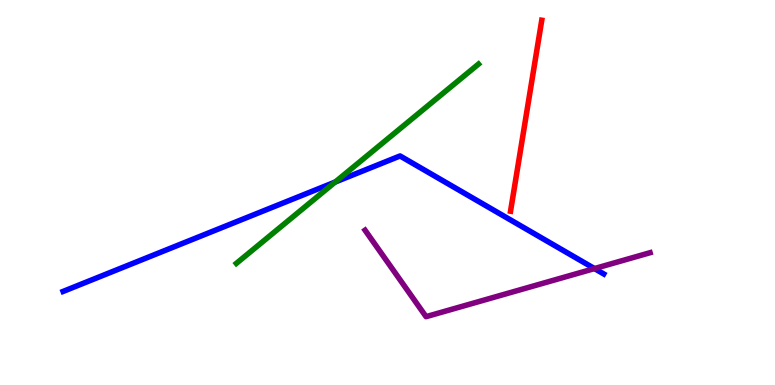[{'lines': ['blue', 'red'], 'intersections': []}, {'lines': ['green', 'red'], 'intersections': []}, {'lines': ['purple', 'red'], 'intersections': []}, {'lines': ['blue', 'green'], 'intersections': [{'x': 4.33, 'y': 5.27}]}, {'lines': ['blue', 'purple'], 'intersections': [{'x': 7.67, 'y': 3.02}]}, {'lines': ['green', 'purple'], 'intersections': []}]